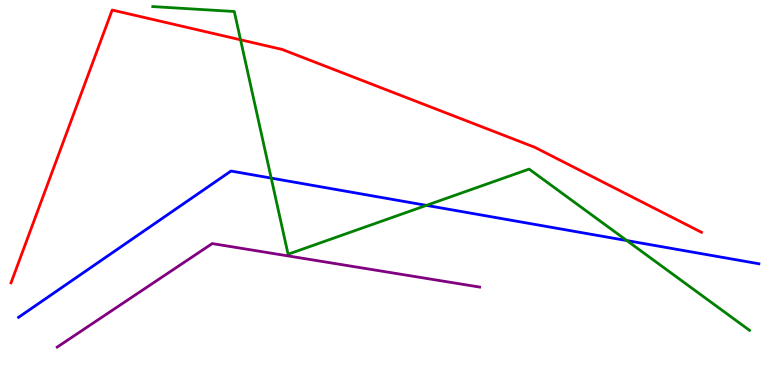[{'lines': ['blue', 'red'], 'intersections': []}, {'lines': ['green', 'red'], 'intersections': [{'x': 3.1, 'y': 8.97}]}, {'lines': ['purple', 'red'], 'intersections': []}, {'lines': ['blue', 'green'], 'intersections': [{'x': 3.5, 'y': 5.37}, {'x': 5.5, 'y': 4.67}, {'x': 8.09, 'y': 3.75}]}, {'lines': ['blue', 'purple'], 'intersections': []}, {'lines': ['green', 'purple'], 'intersections': []}]